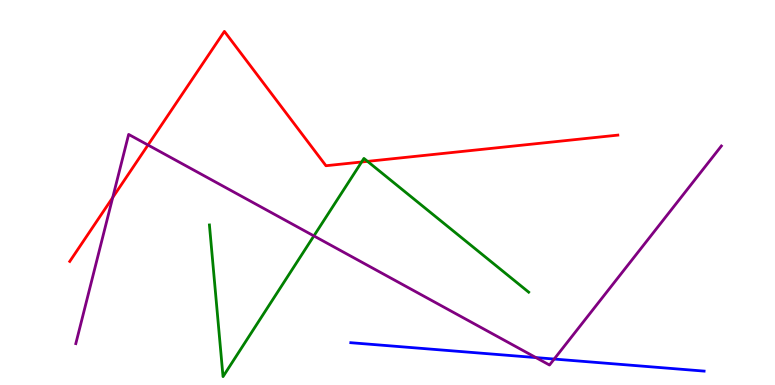[{'lines': ['blue', 'red'], 'intersections': []}, {'lines': ['green', 'red'], 'intersections': [{'x': 4.67, 'y': 5.79}, {'x': 4.74, 'y': 5.81}]}, {'lines': ['purple', 'red'], 'intersections': [{'x': 1.45, 'y': 4.87}, {'x': 1.91, 'y': 6.23}]}, {'lines': ['blue', 'green'], 'intersections': []}, {'lines': ['blue', 'purple'], 'intersections': [{'x': 6.92, 'y': 0.712}, {'x': 7.15, 'y': 0.674}]}, {'lines': ['green', 'purple'], 'intersections': [{'x': 4.05, 'y': 3.87}]}]